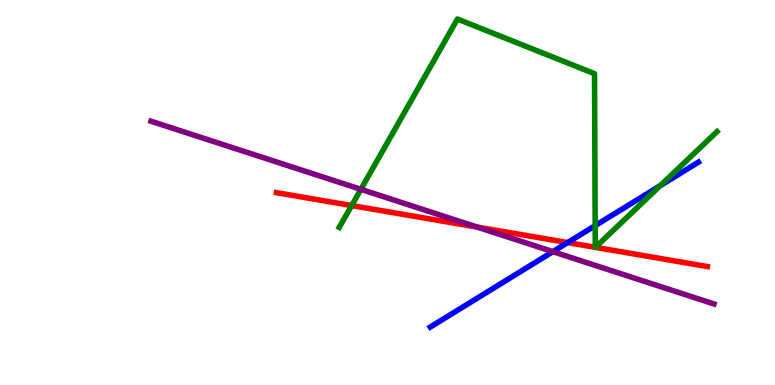[{'lines': ['blue', 'red'], 'intersections': [{'x': 7.32, 'y': 3.7}]}, {'lines': ['green', 'red'], 'intersections': [{'x': 4.54, 'y': 4.66}, {'x': 7.68, 'y': 3.58}, {'x': 7.68, 'y': 3.58}]}, {'lines': ['purple', 'red'], 'intersections': [{'x': 6.16, 'y': 4.1}]}, {'lines': ['blue', 'green'], 'intersections': [{'x': 7.68, 'y': 4.14}, {'x': 8.52, 'y': 5.18}]}, {'lines': ['blue', 'purple'], 'intersections': [{'x': 7.13, 'y': 3.46}]}, {'lines': ['green', 'purple'], 'intersections': [{'x': 4.66, 'y': 5.08}]}]